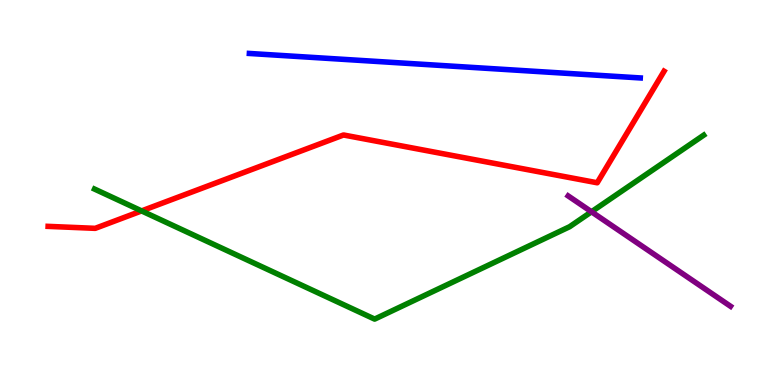[{'lines': ['blue', 'red'], 'intersections': []}, {'lines': ['green', 'red'], 'intersections': [{'x': 1.83, 'y': 4.52}]}, {'lines': ['purple', 'red'], 'intersections': []}, {'lines': ['blue', 'green'], 'intersections': []}, {'lines': ['blue', 'purple'], 'intersections': []}, {'lines': ['green', 'purple'], 'intersections': [{'x': 7.63, 'y': 4.5}]}]